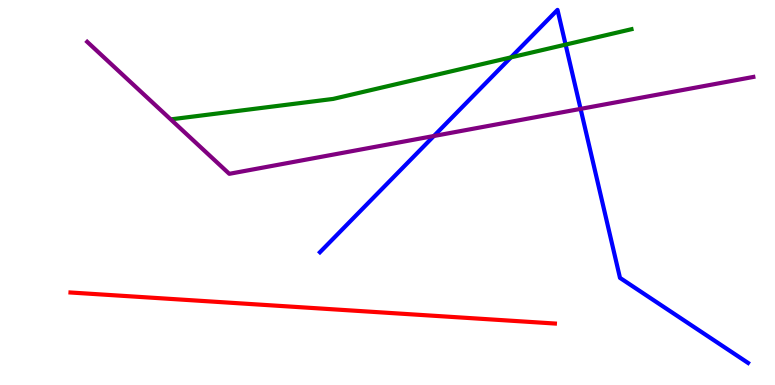[{'lines': ['blue', 'red'], 'intersections': []}, {'lines': ['green', 'red'], 'intersections': []}, {'lines': ['purple', 'red'], 'intersections': []}, {'lines': ['blue', 'green'], 'intersections': [{'x': 6.59, 'y': 8.51}, {'x': 7.3, 'y': 8.84}]}, {'lines': ['blue', 'purple'], 'intersections': [{'x': 5.6, 'y': 6.47}, {'x': 7.49, 'y': 7.17}]}, {'lines': ['green', 'purple'], 'intersections': []}]